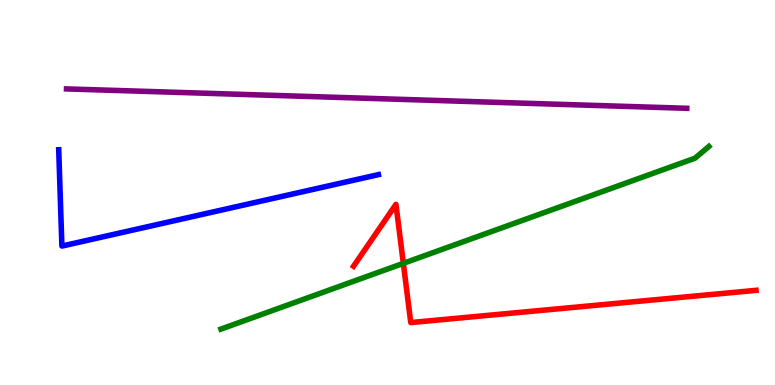[{'lines': ['blue', 'red'], 'intersections': []}, {'lines': ['green', 'red'], 'intersections': [{'x': 5.2, 'y': 3.16}]}, {'lines': ['purple', 'red'], 'intersections': []}, {'lines': ['blue', 'green'], 'intersections': []}, {'lines': ['blue', 'purple'], 'intersections': []}, {'lines': ['green', 'purple'], 'intersections': []}]